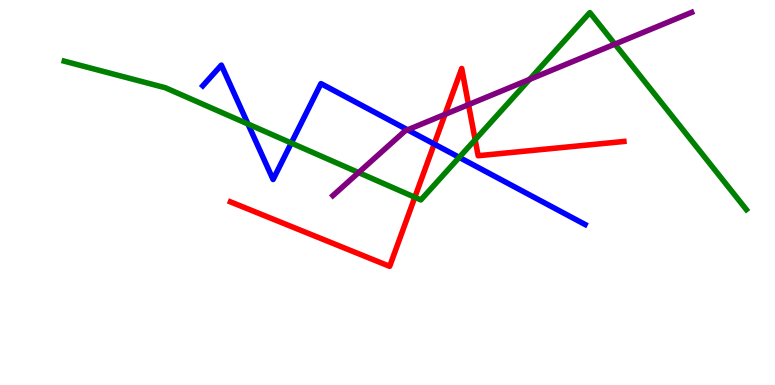[{'lines': ['blue', 'red'], 'intersections': [{'x': 5.6, 'y': 6.26}]}, {'lines': ['green', 'red'], 'intersections': [{'x': 5.35, 'y': 4.88}, {'x': 6.13, 'y': 6.37}]}, {'lines': ['purple', 'red'], 'intersections': [{'x': 5.74, 'y': 7.03}, {'x': 6.05, 'y': 7.28}]}, {'lines': ['blue', 'green'], 'intersections': [{'x': 3.2, 'y': 6.78}, {'x': 3.76, 'y': 6.28}, {'x': 5.93, 'y': 5.91}]}, {'lines': ['blue', 'purple'], 'intersections': [{'x': 5.26, 'y': 6.63}]}, {'lines': ['green', 'purple'], 'intersections': [{'x': 4.63, 'y': 5.52}, {'x': 6.83, 'y': 7.94}, {'x': 7.93, 'y': 8.85}]}]